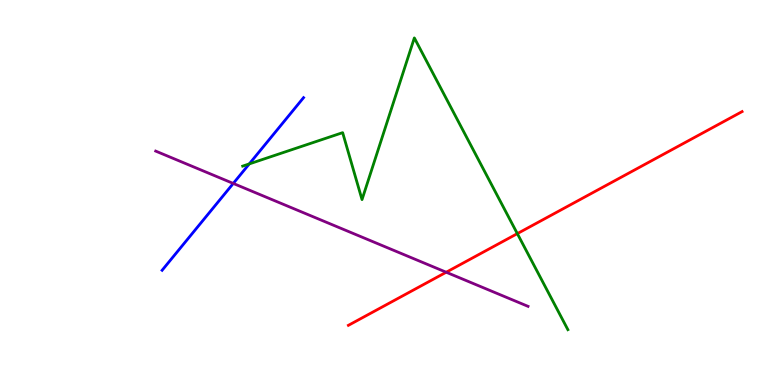[{'lines': ['blue', 'red'], 'intersections': []}, {'lines': ['green', 'red'], 'intersections': [{'x': 6.68, 'y': 3.93}]}, {'lines': ['purple', 'red'], 'intersections': [{'x': 5.76, 'y': 2.93}]}, {'lines': ['blue', 'green'], 'intersections': [{'x': 3.22, 'y': 5.74}]}, {'lines': ['blue', 'purple'], 'intersections': [{'x': 3.01, 'y': 5.24}]}, {'lines': ['green', 'purple'], 'intersections': []}]